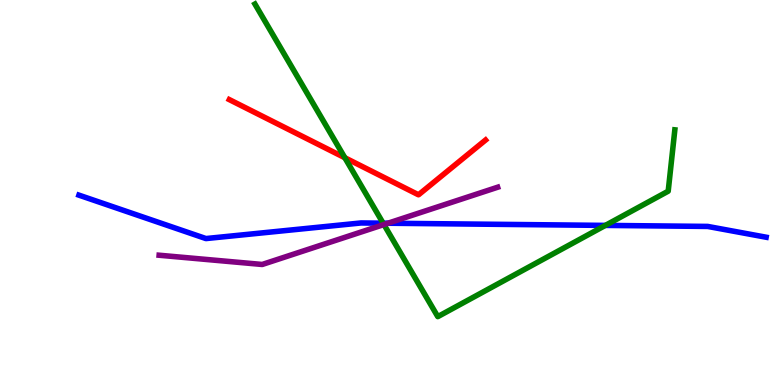[{'lines': ['blue', 'red'], 'intersections': []}, {'lines': ['green', 'red'], 'intersections': [{'x': 4.45, 'y': 5.9}]}, {'lines': ['purple', 'red'], 'intersections': []}, {'lines': ['blue', 'green'], 'intersections': [{'x': 4.94, 'y': 4.2}, {'x': 7.81, 'y': 4.15}]}, {'lines': ['blue', 'purple'], 'intersections': [{'x': 5.01, 'y': 4.2}]}, {'lines': ['green', 'purple'], 'intersections': [{'x': 4.95, 'y': 4.17}]}]